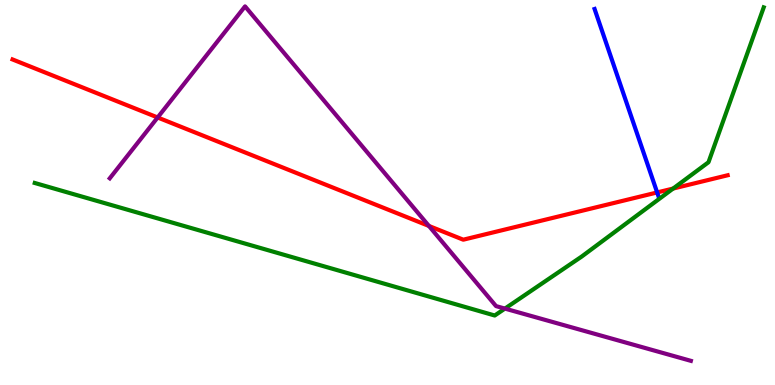[{'lines': ['blue', 'red'], 'intersections': [{'x': 8.48, 'y': 5.0}]}, {'lines': ['green', 'red'], 'intersections': [{'x': 8.69, 'y': 5.1}]}, {'lines': ['purple', 'red'], 'intersections': [{'x': 2.03, 'y': 6.95}, {'x': 5.53, 'y': 4.13}]}, {'lines': ['blue', 'green'], 'intersections': []}, {'lines': ['blue', 'purple'], 'intersections': []}, {'lines': ['green', 'purple'], 'intersections': [{'x': 6.52, 'y': 1.98}]}]